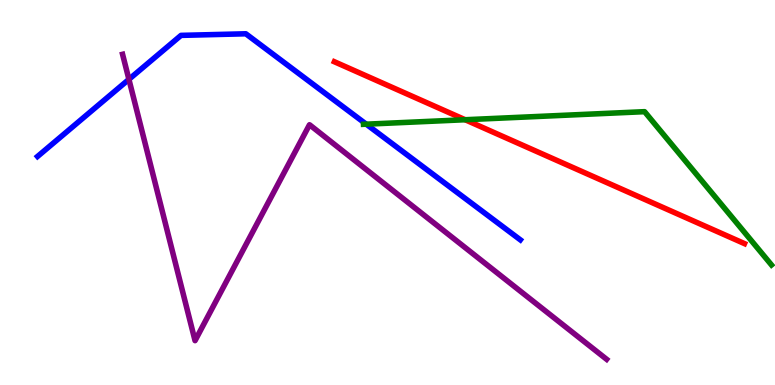[{'lines': ['blue', 'red'], 'intersections': []}, {'lines': ['green', 'red'], 'intersections': [{'x': 6.0, 'y': 6.89}]}, {'lines': ['purple', 'red'], 'intersections': []}, {'lines': ['blue', 'green'], 'intersections': [{'x': 4.73, 'y': 6.77}]}, {'lines': ['blue', 'purple'], 'intersections': [{'x': 1.66, 'y': 7.94}]}, {'lines': ['green', 'purple'], 'intersections': []}]